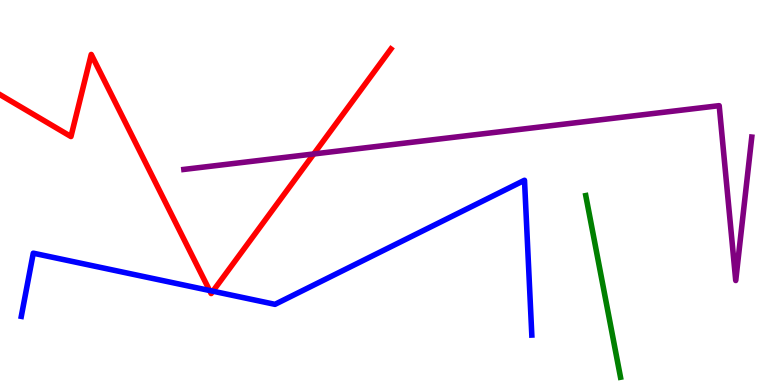[{'lines': ['blue', 'red'], 'intersections': [{'x': 2.7, 'y': 2.45}, {'x': 2.75, 'y': 2.44}]}, {'lines': ['green', 'red'], 'intersections': []}, {'lines': ['purple', 'red'], 'intersections': [{'x': 4.05, 'y': 6.0}]}, {'lines': ['blue', 'green'], 'intersections': []}, {'lines': ['blue', 'purple'], 'intersections': []}, {'lines': ['green', 'purple'], 'intersections': []}]